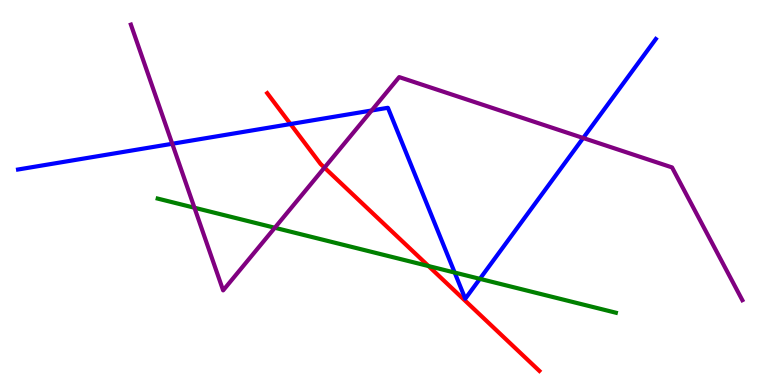[{'lines': ['blue', 'red'], 'intersections': [{'x': 3.75, 'y': 6.78}]}, {'lines': ['green', 'red'], 'intersections': [{'x': 5.53, 'y': 3.09}]}, {'lines': ['purple', 'red'], 'intersections': [{'x': 4.19, 'y': 5.65}]}, {'lines': ['blue', 'green'], 'intersections': [{'x': 5.87, 'y': 2.92}, {'x': 6.19, 'y': 2.76}]}, {'lines': ['blue', 'purple'], 'intersections': [{'x': 2.22, 'y': 6.27}, {'x': 4.8, 'y': 7.13}, {'x': 7.53, 'y': 6.42}]}, {'lines': ['green', 'purple'], 'intersections': [{'x': 2.51, 'y': 4.6}, {'x': 3.55, 'y': 4.08}]}]